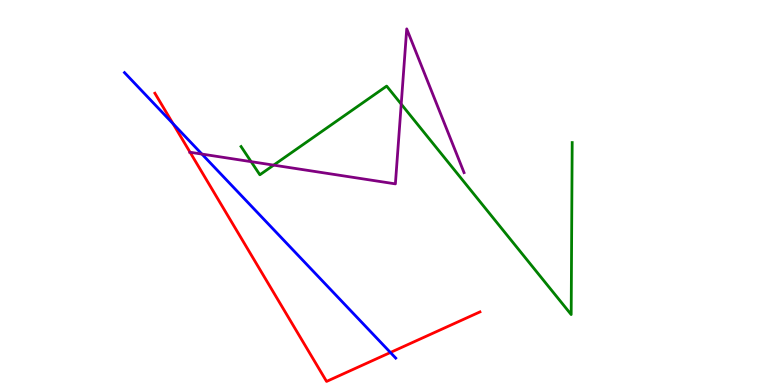[{'lines': ['blue', 'red'], 'intersections': [{'x': 2.23, 'y': 6.79}, {'x': 5.04, 'y': 0.844}]}, {'lines': ['green', 'red'], 'intersections': []}, {'lines': ['purple', 'red'], 'intersections': [{'x': 2.45, 'y': 6.05}]}, {'lines': ['blue', 'green'], 'intersections': []}, {'lines': ['blue', 'purple'], 'intersections': [{'x': 2.61, 'y': 6.0}]}, {'lines': ['green', 'purple'], 'intersections': [{'x': 3.24, 'y': 5.8}, {'x': 3.53, 'y': 5.71}, {'x': 5.18, 'y': 7.3}]}]